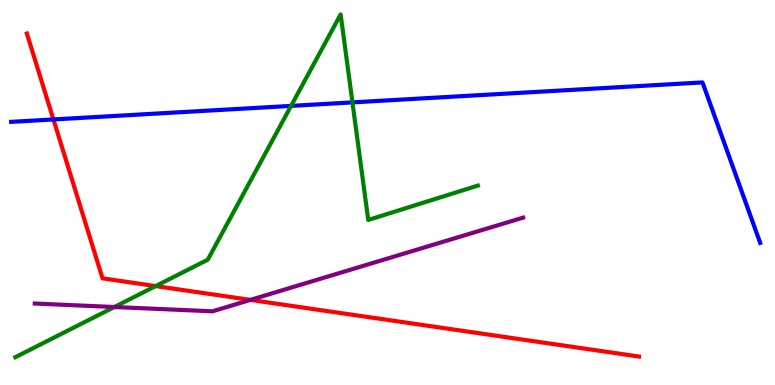[{'lines': ['blue', 'red'], 'intersections': [{'x': 0.689, 'y': 6.9}]}, {'lines': ['green', 'red'], 'intersections': [{'x': 2.01, 'y': 2.57}]}, {'lines': ['purple', 'red'], 'intersections': [{'x': 3.23, 'y': 2.21}]}, {'lines': ['blue', 'green'], 'intersections': [{'x': 3.76, 'y': 7.25}, {'x': 4.55, 'y': 7.34}]}, {'lines': ['blue', 'purple'], 'intersections': []}, {'lines': ['green', 'purple'], 'intersections': [{'x': 1.48, 'y': 2.03}]}]